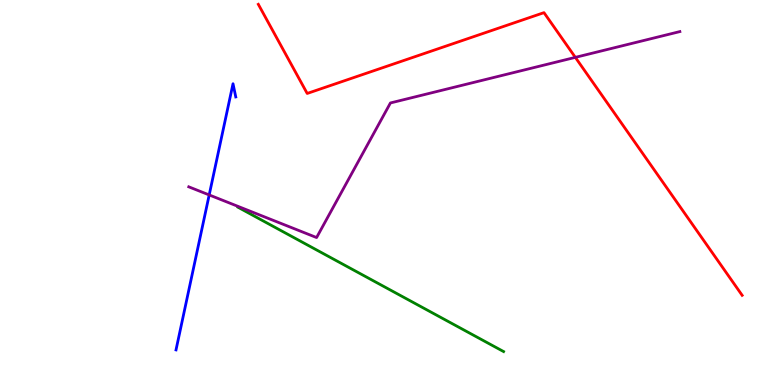[{'lines': ['blue', 'red'], 'intersections': []}, {'lines': ['green', 'red'], 'intersections': []}, {'lines': ['purple', 'red'], 'intersections': [{'x': 7.42, 'y': 8.51}]}, {'lines': ['blue', 'green'], 'intersections': []}, {'lines': ['blue', 'purple'], 'intersections': [{'x': 2.7, 'y': 4.94}]}, {'lines': ['green', 'purple'], 'intersections': []}]